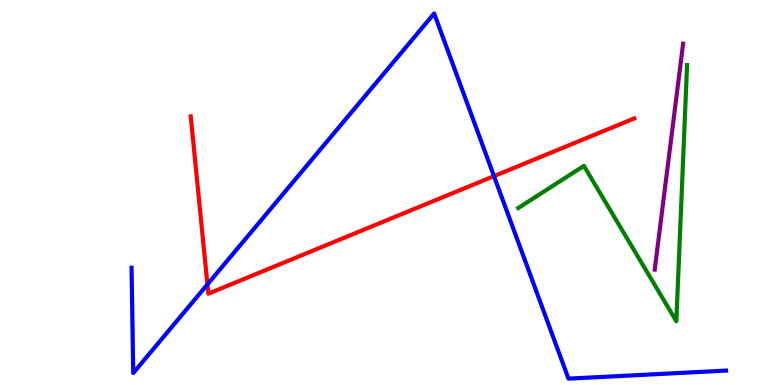[{'lines': ['blue', 'red'], 'intersections': [{'x': 2.68, 'y': 2.61}, {'x': 6.37, 'y': 5.42}]}, {'lines': ['green', 'red'], 'intersections': []}, {'lines': ['purple', 'red'], 'intersections': []}, {'lines': ['blue', 'green'], 'intersections': []}, {'lines': ['blue', 'purple'], 'intersections': []}, {'lines': ['green', 'purple'], 'intersections': []}]